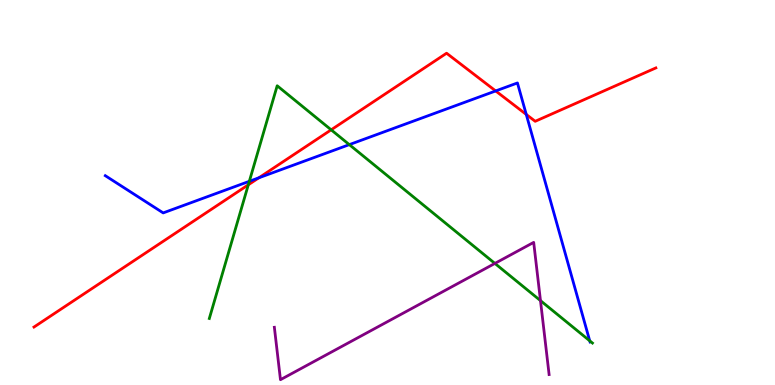[{'lines': ['blue', 'red'], 'intersections': [{'x': 3.34, 'y': 5.38}, {'x': 6.4, 'y': 7.64}, {'x': 6.79, 'y': 7.03}]}, {'lines': ['green', 'red'], 'intersections': [{'x': 3.2, 'y': 5.2}, {'x': 4.27, 'y': 6.63}]}, {'lines': ['purple', 'red'], 'intersections': []}, {'lines': ['blue', 'green'], 'intersections': [{'x': 3.22, 'y': 5.29}, {'x': 4.51, 'y': 6.24}, {'x': 7.61, 'y': 1.15}]}, {'lines': ['blue', 'purple'], 'intersections': []}, {'lines': ['green', 'purple'], 'intersections': [{'x': 6.39, 'y': 3.16}, {'x': 6.97, 'y': 2.19}]}]